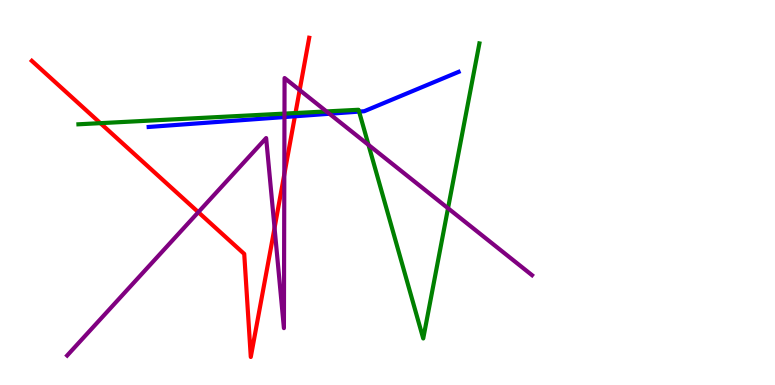[{'lines': ['blue', 'red'], 'intersections': [{'x': 3.81, 'y': 6.98}]}, {'lines': ['green', 'red'], 'intersections': [{'x': 1.3, 'y': 6.8}, {'x': 3.81, 'y': 7.06}]}, {'lines': ['purple', 'red'], 'intersections': [{'x': 2.56, 'y': 4.49}, {'x': 3.54, 'y': 4.08}, {'x': 3.67, 'y': 5.47}, {'x': 3.87, 'y': 7.66}]}, {'lines': ['blue', 'green'], 'intersections': [{'x': 4.63, 'y': 7.1}]}, {'lines': ['blue', 'purple'], 'intersections': [{'x': 3.67, 'y': 6.96}, {'x': 4.25, 'y': 7.05}]}, {'lines': ['green', 'purple'], 'intersections': [{'x': 3.67, 'y': 7.05}, {'x': 4.21, 'y': 7.11}, {'x': 4.75, 'y': 6.24}, {'x': 5.78, 'y': 4.59}]}]